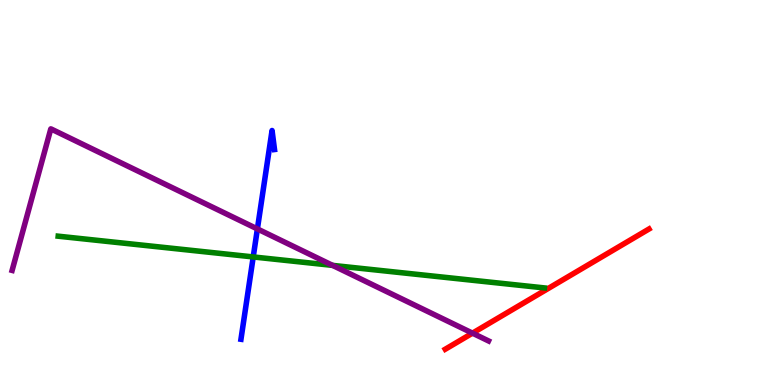[{'lines': ['blue', 'red'], 'intersections': []}, {'lines': ['green', 'red'], 'intersections': []}, {'lines': ['purple', 'red'], 'intersections': [{'x': 6.1, 'y': 1.35}]}, {'lines': ['blue', 'green'], 'intersections': [{'x': 3.27, 'y': 3.33}]}, {'lines': ['blue', 'purple'], 'intersections': [{'x': 3.32, 'y': 4.05}]}, {'lines': ['green', 'purple'], 'intersections': [{'x': 4.29, 'y': 3.11}]}]